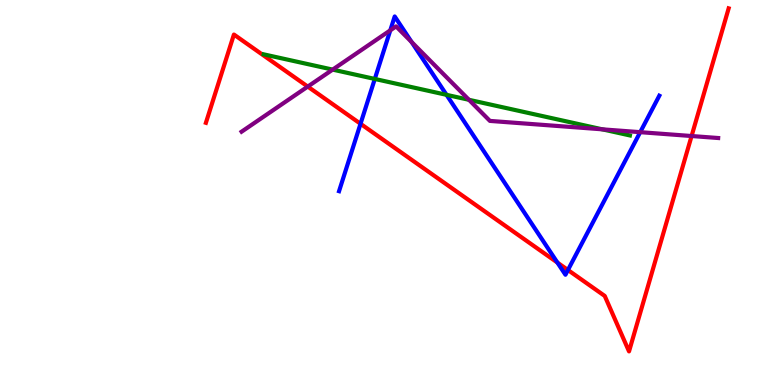[{'lines': ['blue', 'red'], 'intersections': [{'x': 4.65, 'y': 6.78}, {'x': 7.19, 'y': 3.18}, {'x': 7.33, 'y': 2.99}]}, {'lines': ['green', 'red'], 'intersections': []}, {'lines': ['purple', 'red'], 'intersections': [{'x': 3.97, 'y': 7.75}, {'x': 8.92, 'y': 6.47}]}, {'lines': ['blue', 'green'], 'intersections': [{'x': 4.84, 'y': 7.95}, {'x': 5.76, 'y': 7.54}]}, {'lines': ['blue', 'purple'], 'intersections': [{'x': 5.04, 'y': 9.21}, {'x': 5.31, 'y': 8.91}, {'x': 8.26, 'y': 6.57}]}, {'lines': ['green', 'purple'], 'intersections': [{'x': 4.29, 'y': 8.19}, {'x': 6.05, 'y': 7.41}, {'x': 7.77, 'y': 6.64}]}]